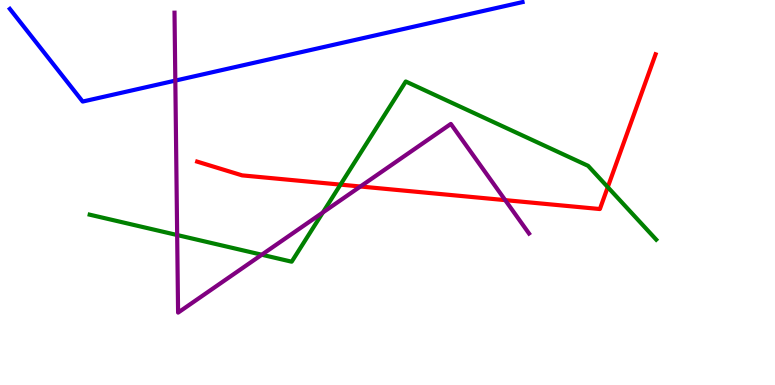[{'lines': ['blue', 'red'], 'intersections': []}, {'lines': ['green', 'red'], 'intersections': [{'x': 4.39, 'y': 5.2}, {'x': 7.84, 'y': 5.14}]}, {'lines': ['purple', 'red'], 'intersections': [{'x': 4.65, 'y': 5.16}, {'x': 6.52, 'y': 4.8}]}, {'lines': ['blue', 'green'], 'intersections': []}, {'lines': ['blue', 'purple'], 'intersections': [{'x': 2.26, 'y': 7.91}]}, {'lines': ['green', 'purple'], 'intersections': [{'x': 2.29, 'y': 3.9}, {'x': 3.38, 'y': 3.38}, {'x': 4.17, 'y': 4.48}]}]